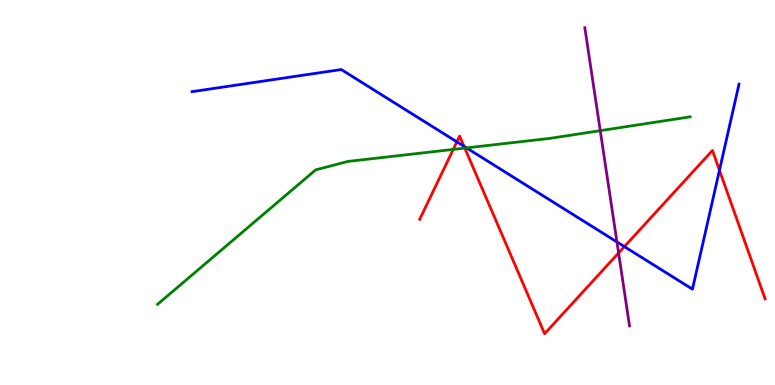[{'lines': ['blue', 'red'], 'intersections': [{'x': 5.89, 'y': 6.32}, {'x': 5.99, 'y': 6.2}, {'x': 8.06, 'y': 3.59}, {'x': 9.28, 'y': 5.58}]}, {'lines': ['green', 'red'], 'intersections': [{'x': 5.85, 'y': 6.12}, {'x': 6.0, 'y': 6.15}]}, {'lines': ['purple', 'red'], 'intersections': [{'x': 7.98, 'y': 3.43}]}, {'lines': ['blue', 'green'], 'intersections': [{'x': 6.02, 'y': 6.16}]}, {'lines': ['blue', 'purple'], 'intersections': [{'x': 7.96, 'y': 3.72}]}, {'lines': ['green', 'purple'], 'intersections': [{'x': 7.75, 'y': 6.61}]}]